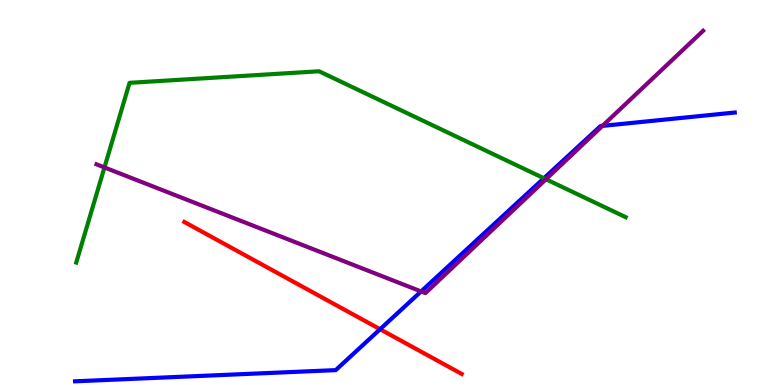[{'lines': ['blue', 'red'], 'intersections': [{'x': 4.9, 'y': 1.45}]}, {'lines': ['green', 'red'], 'intersections': []}, {'lines': ['purple', 'red'], 'intersections': []}, {'lines': ['blue', 'green'], 'intersections': [{'x': 7.02, 'y': 5.37}]}, {'lines': ['blue', 'purple'], 'intersections': [{'x': 5.43, 'y': 2.43}, {'x': 7.77, 'y': 6.73}]}, {'lines': ['green', 'purple'], 'intersections': [{'x': 1.35, 'y': 5.65}, {'x': 7.04, 'y': 5.34}]}]